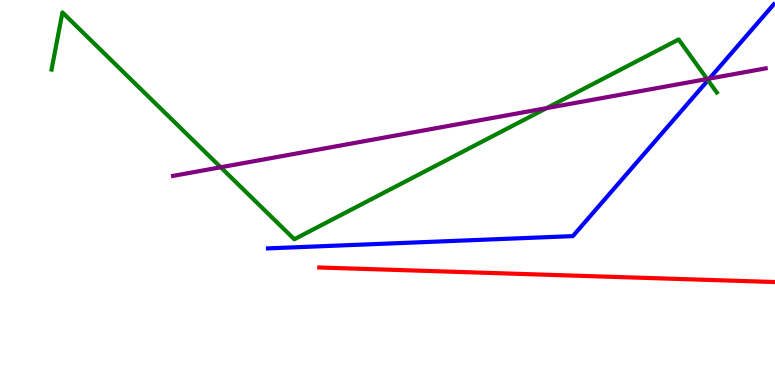[{'lines': ['blue', 'red'], 'intersections': []}, {'lines': ['green', 'red'], 'intersections': []}, {'lines': ['purple', 'red'], 'intersections': []}, {'lines': ['blue', 'green'], 'intersections': [{'x': 9.14, 'y': 7.92}]}, {'lines': ['blue', 'purple'], 'intersections': [{'x': 9.15, 'y': 7.96}]}, {'lines': ['green', 'purple'], 'intersections': [{'x': 2.85, 'y': 5.66}, {'x': 7.05, 'y': 7.19}, {'x': 9.12, 'y': 7.95}]}]